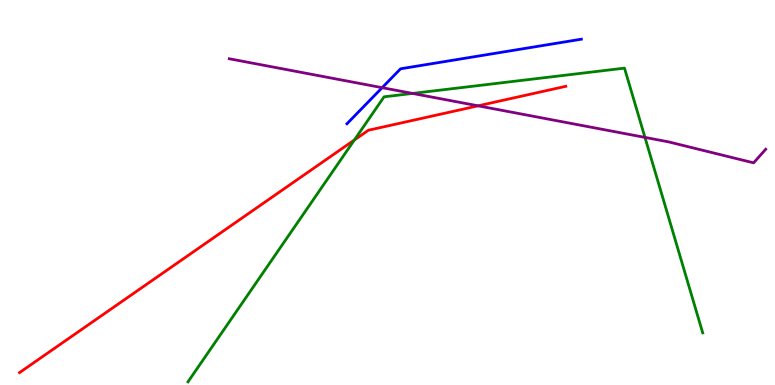[{'lines': ['blue', 'red'], 'intersections': []}, {'lines': ['green', 'red'], 'intersections': [{'x': 4.57, 'y': 6.36}]}, {'lines': ['purple', 'red'], 'intersections': [{'x': 6.17, 'y': 7.25}]}, {'lines': ['blue', 'green'], 'intersections': []}, {'lines': ['blue', 'purple'], 'intersections': [{'x': 4.93, 'y': 7.72}]}, {'lines': ['green', 'purple'], 'intersections': [{'x': 5.32, 'y': 7.57}, {'x': 8.32, 'y': 6.43}]}]